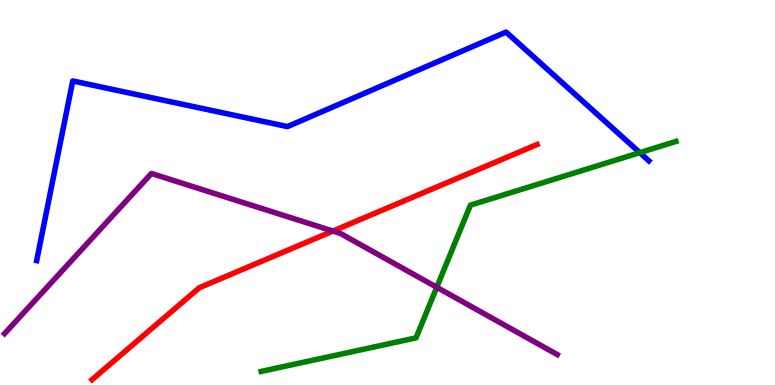[{'lines': ['blue', 'red'], 'intersections': []}, {'lines': ['green', 'red'], 'intersections': []}, {'lines': ['purple', 'red'], 'intersections': [{'x': 4.3, 'y': 4.0}]}, {'lines': ['blue', 'green'], 'intersections': [{'x': 8.26, 'y': 6.03}]}, {'lines': ['blue', 'purple'], 'intersections': []}, {'lines': ['green', 'purple'], 'intersections': [{'x': 5.64, 'y': 2.54}]}]